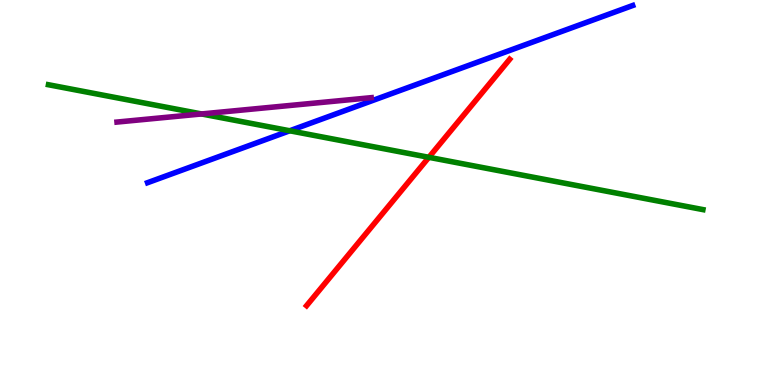[{'lines': ['blue', 'red'], 'intersections': []}, {'lines': ['green', 'red'], 'intersections': [{'x': 5.53, 'y': 5.91}]}, {'lines': ['purple', 'red'], 'intersections': []}, {'lines': ['blue', 'green'], 'intersections': [{'x': 3.74, 'y': 6.6}]}, {'lines': ['blue', 'purple'], 'intersections': []}, {'lines': ['green', 'purple'], 'intersections': [{'x': 2.6, 'y': 7.04}]}]